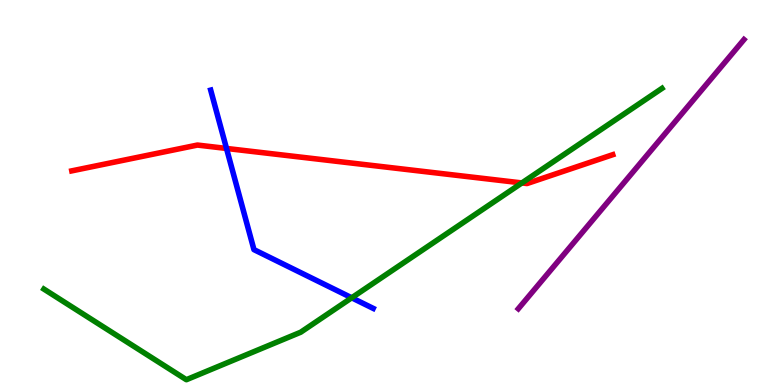[{'lines': ['blue', 'red'], 'intersections': [{'x': 2.92, 'y': 6.14}]}, {'lines': ['green', 'red'], 'intersections': [{'x': 6.73, 'y': 5.25}]}, {'lines': ['purple', 'red'], 'intersections': []}, {'lines': ['blue', 'green'], 'intersections': [{'x': 4.54, 'y': 2.27}]}, {'lines': ['blue', 'purple'], 'intersections': []}, {'lines': ['green', 'purple'], 'intersections': []}]